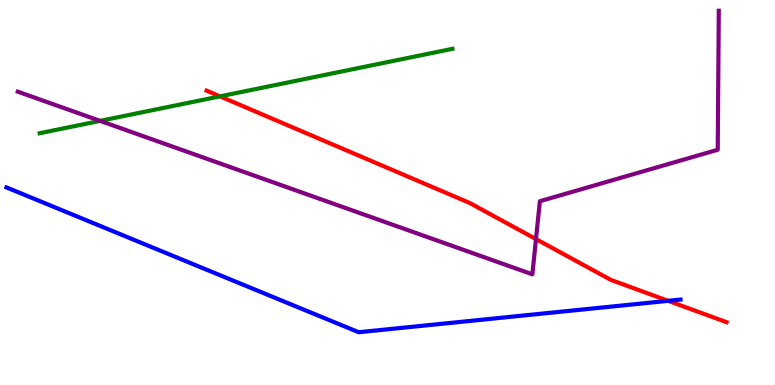[{'lines': ['blue', 'red'], 'intersections': [{'x': 8.62, 'y': 2.19}]}, {'lines': ['green', 'red'], 'intersections': [{'x': 2.84, 'y': 7.5}]}, {'lines': ['purple', 'red'], 'intersections': [{'x': 6.92, 'y': 3.79}]}, {'lines': ['blue', 'green'], 'intersections': []}, {'lines': ['blue', 'purple'], 'intersections': []}, {'lines': ['green', 'purple'], 'intersections': [{'x': 1.29, 'y': 6.86}]}]